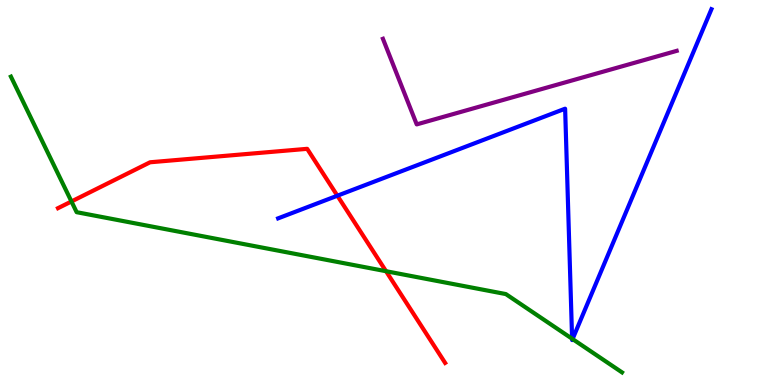[{'lines': ['blue', 'red'], 'intersections': [{'x': 4.35, 'y': 4.92}]}, {'lines': ['green', 'red'], 'intersections': [{'x': 0.922, 'y': 4.77}, {'x': 4.98, 'y': 2.96}]}, {'lines': ['purple', 'red'], 'intersections': []}, {'lines': ['blue', 'green'], 'intersections': [{'x': 7.38, 'y': 1.2}, {'x': 7.39, 'y': 1.19}]}, {'lines': ['blue', 'purple'], 'intersections': []}, {'lines': ['green', 'purple'], 'intersections': []}]